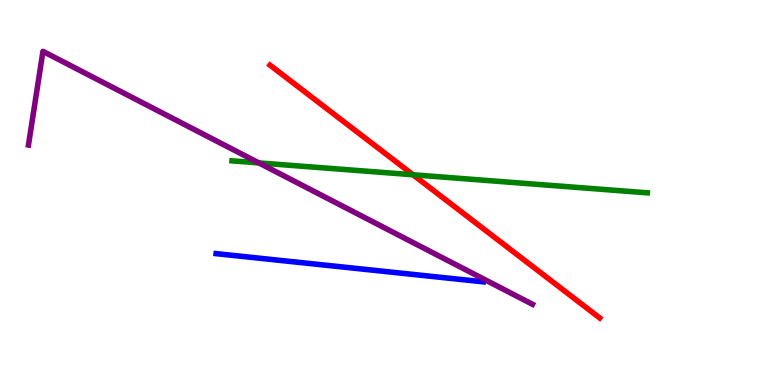[{'lines': ['blue', 'red'], 'intersections': []}, {'lines': ['green', 'red'], 'intersections': [{'x': 5.33, 'y': 5.46}]}, {'lines': ['purple', 'red'], 'intersections': []}, {'lines': ['blue', 'green'], 'intersections': []}, {'lines': ['blue', 'purple'], 'intersections': []}, {'lines': ['green', 'purple'], 'intersections': [{'x': 3.34, 'y': 5.77}]}]